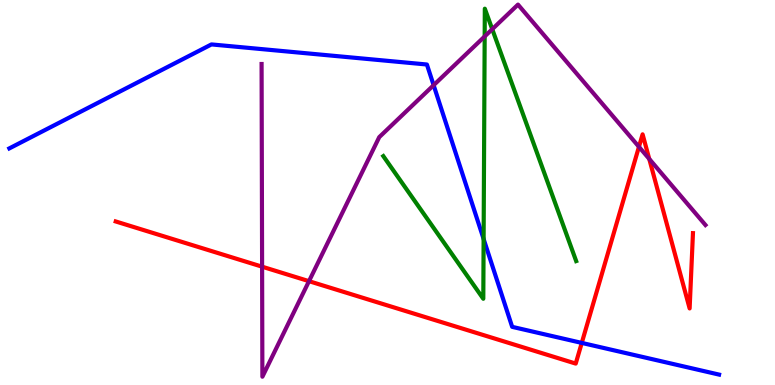[{'lines': ['blue', 'red'], 'intersections': [{'x': 7.51, 'y': 1.09}]}, {'lines': ['green', 'red'], 'intersections': []}, {'lines': ['purple', 'red'], 'intersections': [{'x': 3.38, 'y': 3.07}, {'x': 3.99, 'y': 2.7}, {'x': 8.24, 'y': 6.19}, {'x': 8.38, 'y': 5.87}]}, {'lines': ['blue', 'green'], 'intersections': [{'x': 6.24, 'y': 3.79}]}, {'lines': ['blue', 'purple'], 'intersections': [{'x': 5.6, 'y': 7.79}]}, {'lines': ['green', 'purple'], 'intersections': [{'x': 6.25, 'y': 9.05}, {'x': 6.35, 'y': 9.24}]}]